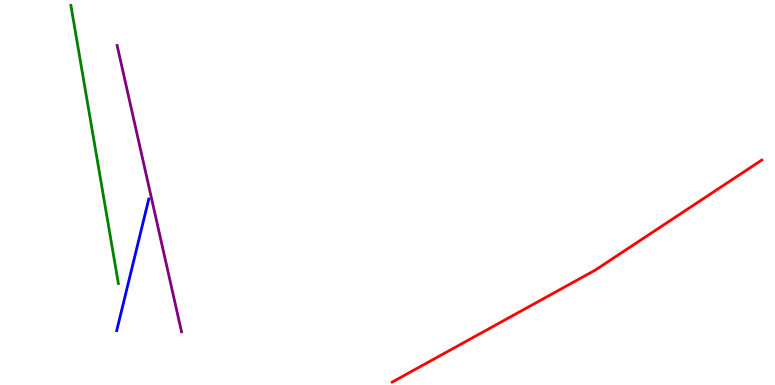[{'lines': ['blue', 'red'], 'intersections': []}, {'lines': ['green', 'red'], 'intersections': []}, {'lines': ['purple', 'red'], 'intersections': []}, {'lines': ['blue', 'green'], 'intersections': []}, {'lines': ['blue', 'purple'], 'intersections': []}, {'lines': ['green', 'purple'], 'intersections': []}]